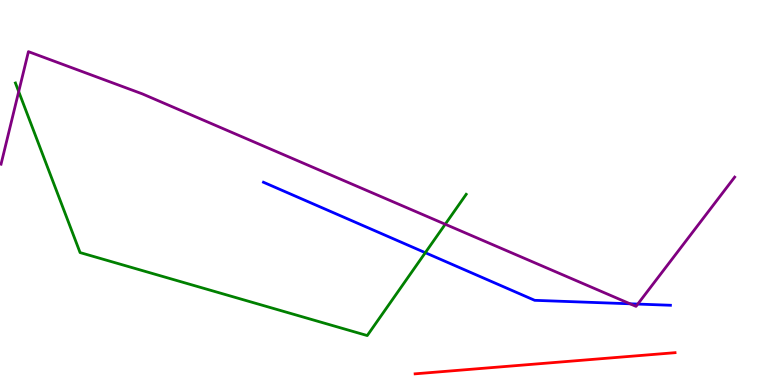[{'lines': ['blue', 'red'], 'intersections': []}, {'lines': ['green', 'red'], 'intersections': []}, {'lines': ['purple', 'red'], 'intersections': []}, {'lines': ['blue', 'green'], 'intersections': [{'x': 5.49, 'y': 3.44}]}, {'lines': ['blue', 'purple'], 'intersections': [{'x': 8.13, 'y': 2.11}, {'x': 8.23, 'y': 2.1}]}, {'lines': ['green', 'purple'], 'intersections': [{'x': 0.241, 'y': 7.62}, {'x': 5.74, 'y': 4.18}]}]